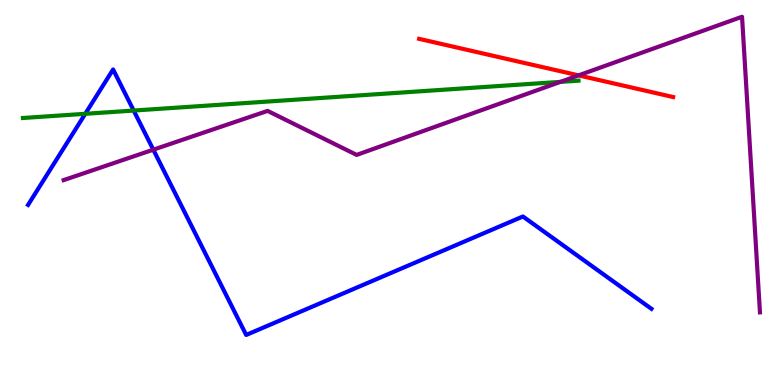[{'lines': ['blue', 'red'], 'intersections': []}, {'lines': ['green', 'red'], 'intersections': []}, {'lines': ['purple', 'red'], 'intersections': [{'x': 7.47, 'y': 8.04}]}, {'lines': ['blue', 'green'], 'intersections': [{'x': 1.1, 'y': 7.04}, {'x': 1.73, 'y': 7.13}]}, {'lines': ['blue', 'purple'], 'intersections': [{'x': 1.98, 'y': 6.11}]}, {'lines': ['green', 'purple'], 'intersections': [{'x': 7.23, 'y': 7.87}]}]